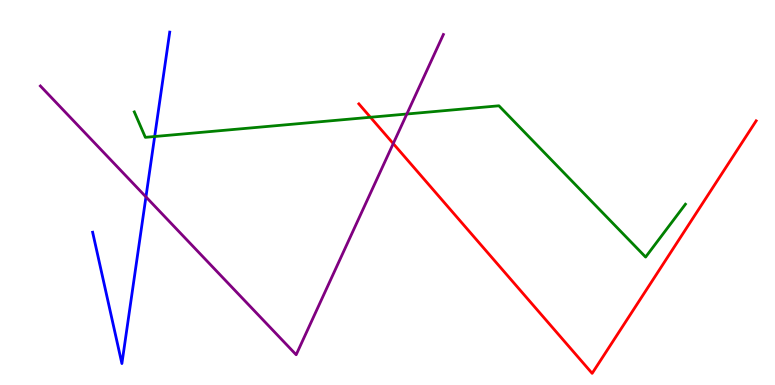[{'lines': ['blue', 'red'], 'intersections': []}, {'lines': ['green', 'red'], 'intersections': [{'x': 4.78, 'y': 6.95}]}, {'lines': ['purple', 'red'], 'intersections': [{'x': 5.07, 'y': 6.27}]}, {'lines': ['blue', 'green'], 'intersections': [{'x': 2.0, 'y': 6.45}]}, {'lines': ['blue', 'purple'], 'intersections': [{'x': 1.88, 'y': 4.89}]}, {'lines': ['green', 'purple'], 'intersections': [{'x': 5.25, 'y': 7.04}]}]